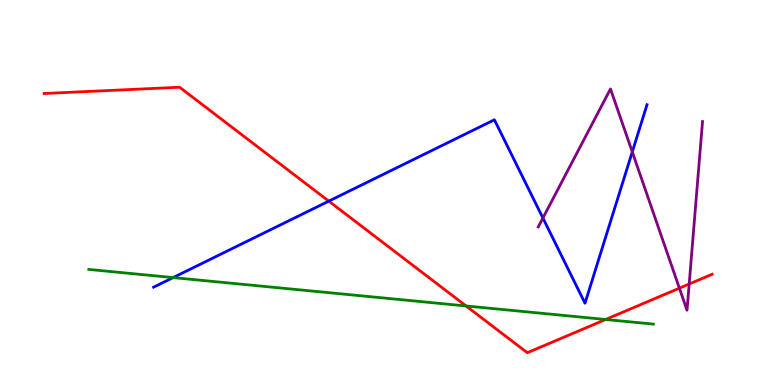[{'lines': ['blue', 'red'], 'intersections': [{'x': 4.24, 'y': 4.78}]}, {'lines': ['green', 'red'], 'intersections': [{'x': 6.01, 'y': 2.05}, {'x': 7.81, 'y': 1.7}]}, {'lines': ['purple', 'red'], 'intersections': [{'x': 8.77, 'y': 2.52}, {'x': 8.89, 'y': 2.62}]}, {'lines': ['blue', 'green'], 'intersections': [{'x': 2.23, 'y': 2.79}]}, {'lines': ['blue', 'purple'], 'intersections': [{'x': 7.01, 'y': 4.34}, {'x': 8.16, 'y': 6.05}]}, {'lines': ['green', 'purple'], 'intersections': []}]